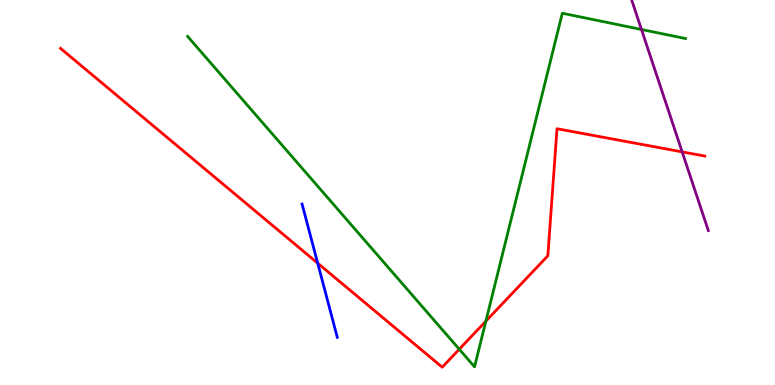[{'lines': ['blue', 'red'], 'intersections': [{'x': 4.1, 'y': 3.16}]}, {'lines': ['green', 'red'], 'intersections': [{'x': 5.93, 'y': 0.929}, {'x': 6.27, 'y': 1.66}]}, {'lines': ['purple', 'red'], 'intersections': [{'x': 8.8, 'y': 6.06}]}, {'lines': ['blue', 'green'], 'intersections': []}, {'lines': ['blue', 'purple'], 'intersections': []}, {'lines': ['green', 'purple'], 'intersections': [{'x': 8.28, 'y': 9.23}]}]